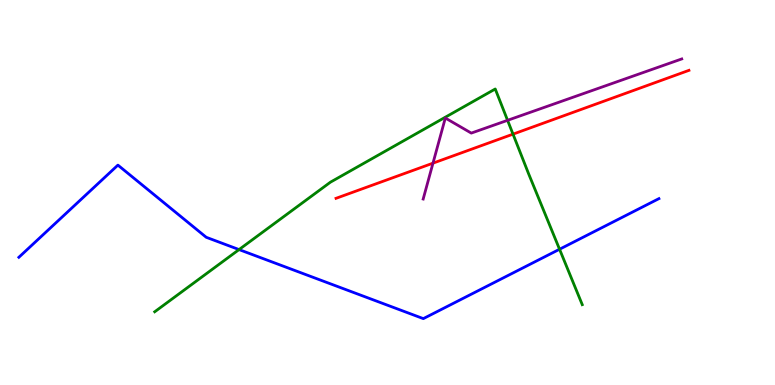[{'lines': ['blue', 'red'], 'intersections': []}, {'lines': ['green', 'red'], 'intersections': [{'x': 6.62, 'y': 6.52}]}, {'lines': ['purple', 'red'], 'intersections': [{'x': 5.59, 'y': 5.76}]}, {'lines': ['blue', 'green'], 'intersections': [{'x': 3.08, 'y': 3.52}, {'x': 7.22, 'y': 3.53}]}, {'lines': ['blue', 'purple'], 'intersections': []}, {'lines': ['green', 'purple'], 'intersections': [{'x': 6.55, 'y': 6.87}]}]